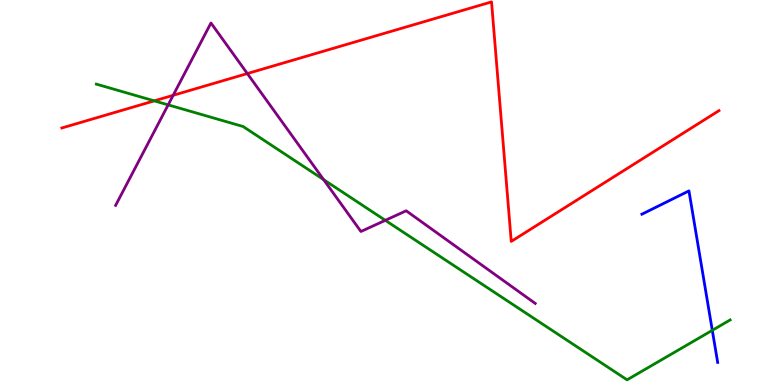[{'lines': ['blue', 'red'], 'intersections': []}, {'lines': ['green', 'red'], 'intersections': [{'x': 1.99, 'y': 7.38}]}, {'lines': ['purple', 'red'], 'intersections': [{'x': 2.23, 'y': 7.52}, {'x': 3.19, 'y': 8.09}]}, {'lines': ['blue', 'green'], 'intersections': [{'x': 9.19, 'y': 1.42}]}, {'lines': ['blue', 'purple'], 'intersections': []}, {'lines': ['green', 'purple'], 'intersections': [{'x': 2.17, 'y': 7.28}, {'x': 4.18, 'y': 5.33}, {'x': 4.97, 'y': 4.28}]}]